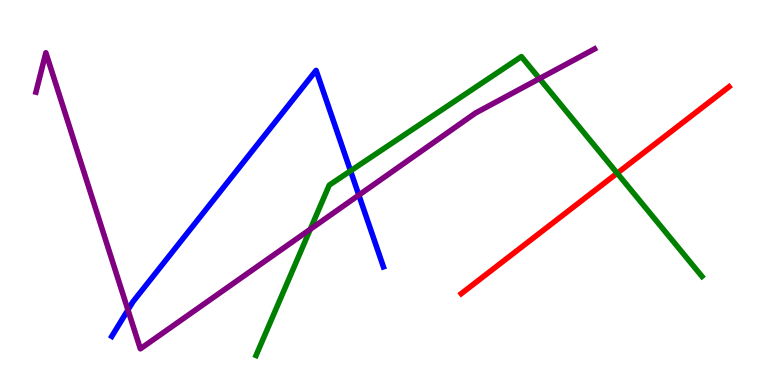[{'lines': ['blue', 'red'], 'intersections': []}, {'lines': ['green', 'red'], 'intersections': [{'x': 7.96, 'y': 5.5}]}, {'lines': ['purple', 'red'], 'intersections': []}, {'lines': ['blue', 'green'], 'intersections': [{'x': 4.52, 'y': 5.56}]}, {'lines': ['blue', 'purple'], 'intersections': [{'x': 1.65, 'y': 1.95}, {'x': 4.63, 'y': 4.93}]}, {'lines': ['green', 'purple'], 'intersections': [{'x': 4.0, 'y': 4.05}, {'x': 6.96, 'y': 7.96}]}]